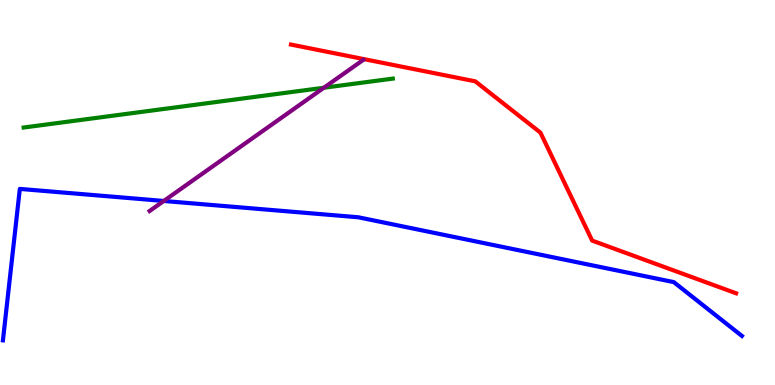[{'lines': ['blue', 'red'], 'intersections': []}, {'lines': ['green', 'red'], 'intersections': []}, {'lines': ['purple', 'red'], 'intersections': []}, {'lines': ['blue', 'green'], 'intersections': []}, {'lines': ['blue', 'purple'], 'intersections': [{'x': 2.11, 'y': 4.78}]}, {'lines': ['green', 'purple'], 'intersections': [{'x': 4.18, 'y': 7.72}]}]